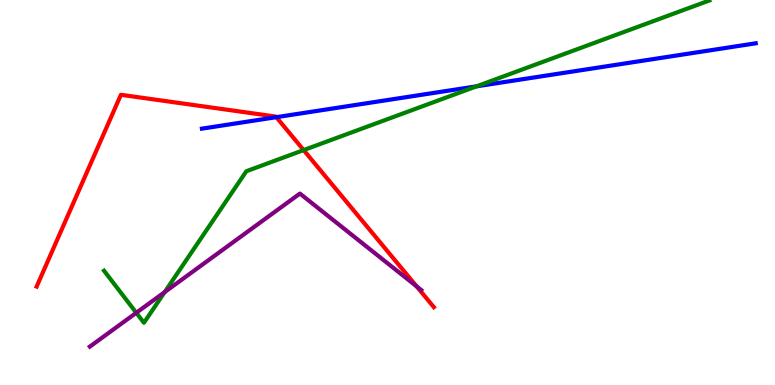[{'lines': ['blue', 'red'], 'intersections': [{'x': 3.57, 'y': 6.96}]}, {'lines': ['green', 'red'], 'intersections': [{'x': 3.92, 'y': 6.1}]}, {'lines': ['purple', 'red'], 'intersections': [{'x': 5.38, 'y': 2.56}]}, {'lines': ['blue', 'green'], 'intersections': [{'x': 6.15, 'y': 7.76}]}, {'lines': ['blue', 'purple'], 'intersections': []}, {'lines': ['green', 'purple'], 'intersections': [{'x': 1.76, 'y': 1.88}, {'x': 2.12, 'y': 2.41}]}]